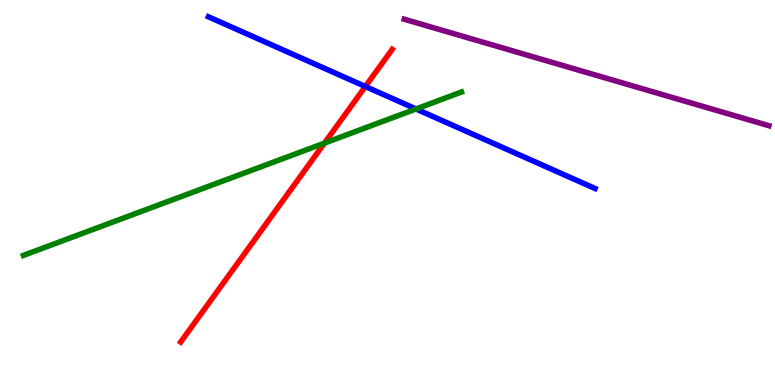[{'lines': ['blue', 'red'], 'intersections': [{'x': 4.71, 'y': 7.75}]}, {'lines': ['green', 'red'], 'intersections': [{'x': 4.19, 'y': 6.28}]}, {'lines': ['purple', 'red'], 'intersections': []}, {'lines': ['blue', 'green'], 'intersections': [{'x': 5.37, 'y': 7.17}]}, {'lines': ['blue', 'purple'], 'intersections': []}, {'lines': ['green', 'purple'], 'intersections': []}]